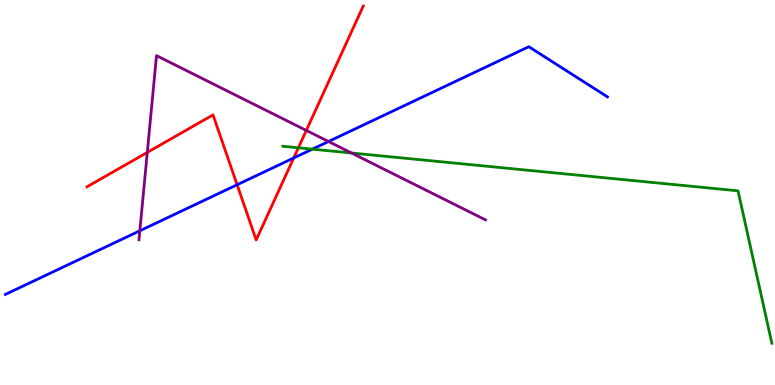[{'lines': ['blue', 'red'], 'intersections': [{'x': 3.06, 'y': 5.2}, {'x': 3.79, 'y': 5.9}]}, {'lines': ['green', 'red'], 'intersections': [{'x': 3.85, 'y': 6.16}]}, {'lines': ['purple', 'red'], 'intersections': [{'x': 1.9, 'y': 6.04}, {'x': 3.95, 'y': 6.61}]}, {'lines': ['blue', 'green'], 'intersections': [{'x': 4.03, 'y': 6.13}]}, {'lines': ['blue', 'purple'], 'intersections': [{'x': 1.8, 'y': 4.01}, {'x': 4.24, 'y': 6.32}]}, {'lines': ['green', 'purple'], 'intersections': [{'x': 4.54, 'y': 6.03}]}]